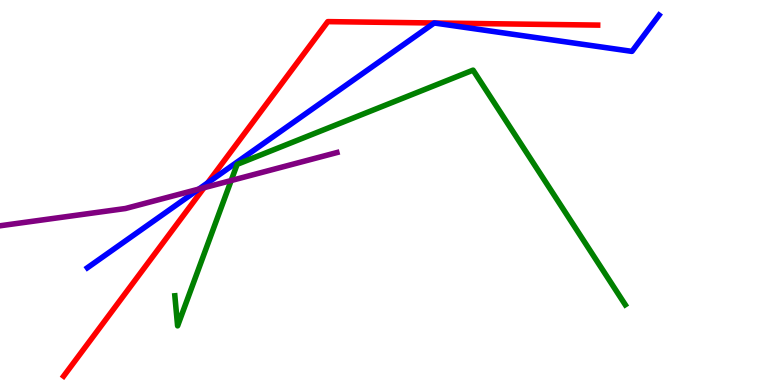[{'lines': ['blue', 'red'], 'intersections': [{'x': 2.68, 'y': 5.25}, {'x': 5.6, 'y': 9.4}, {'x': 5.6, 'y': 9.4}]}, {'lines': ['green', 'red'], 'intersections': []}, {'lines': ['purple', 'red'], 'intersections': [{'x': 2.63, 'y': 5.12}]}, {'lines': ['blue', 'green'], 'intersections': []}, {'lines': ['blue', 'purple'], 'intersections': [{'x': 2.57, 'y': 5.09}]}, {'lines': ['green', 'purple'], 'intersections': [{'x': 2.98, 'y': 5.31}]}]